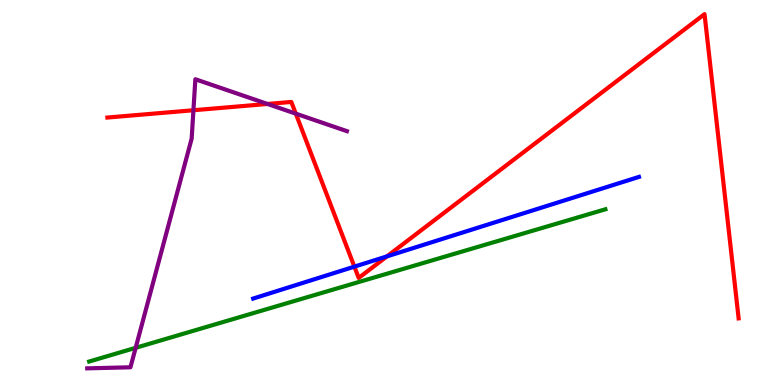[{'lines': ['blue', 'red'], 'intersections': [{'x': 4.57, 'y': 3.07}, {'x': 4.99, 'y': 3.34}]}, {'lines': ['green', 'red'], 'intersections': []}, {'lines': ['purple', 'red'], 'intersections': [{'x': 2.5, 'y': 7.14}, {'x': 3.45, 'y': 7.3}, {'x': 3.82, 'y': 7.05}]}, {'lines': ['blue', 'green'], 'intersections': []}, {'lines': ['blue', 'purple'], 'intersections': []}, {'lines': ['green', 'purple'], 'intersections': [{'x': 1.75, 'y': 0.966}]}]